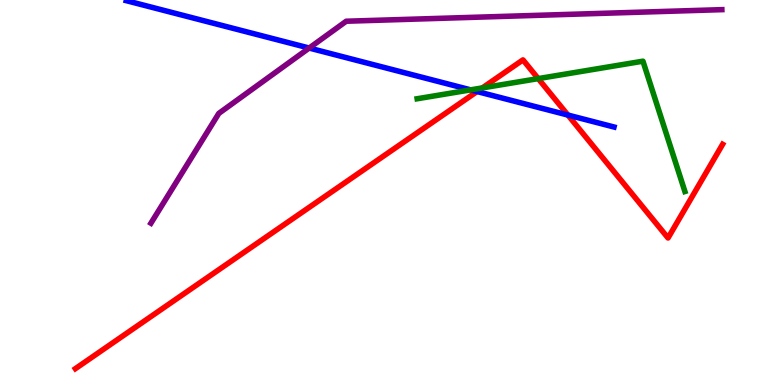[{'lines': ['blue', 'red'], 'intersections': [{'x': 6.16, 'y': 7.62}, {'x': 7.33, 'y': 7.01}]}, {'lines': ['green', 'red'], 'intersections': [{'x': 6.22, 'y': 7.72}, {'x': 6.94, 'y': 7.96}]}, {'lines': ['purple', 'red'], 'intersections': []}, {'lines': ['blue', 'green'], 'intersections': [{'x': 6.07, 'y': 7.67}]}, {'lines': ['blue', 'purple'], 'intersections': [{'x': 3.99, 'y': 8.75}]}, {'lines': ['green', 'purple'], 'intersections': []}]